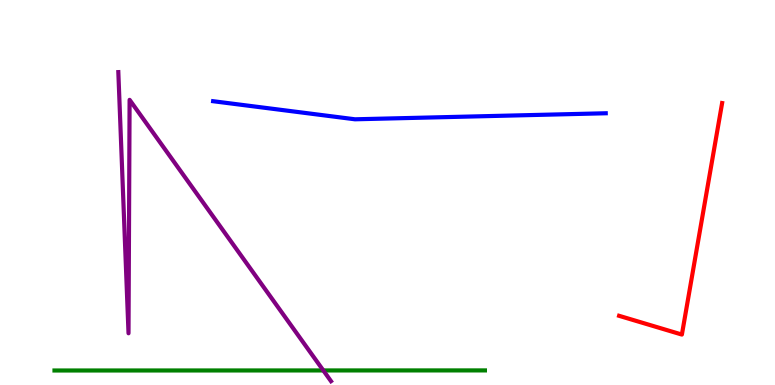[{'lines': ['blue', 'red'], 'intersections': []}, {'lines': ['green', 'red'], 'intersections': []}, {'lines': ['purple', 'red'], 'intersections': []}, {'lines': ['blue', 'green'], 'intersections': []}, {'lines': ['blue', 'purple'], 'intersections': []}, {'lines': ['green', 'purple'], 'intersections': [{'x': 4.17, 'y': 0.378}]}]